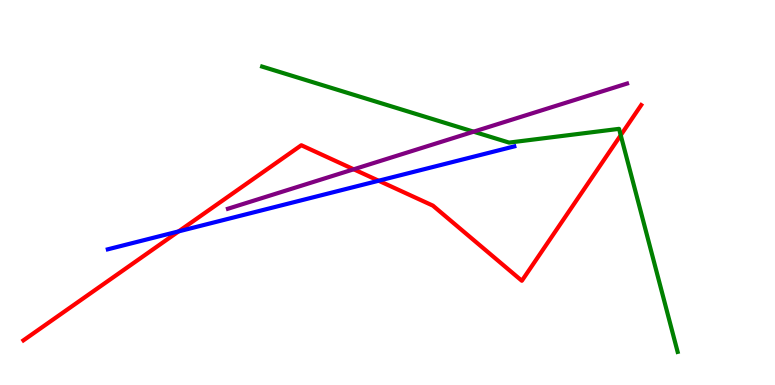[{'lines': ['blue', 'red'], 'intersections': [{'x': 2.31, 'y': 3.99}, {'x': 4.89, 'y': 5.31}]}, {'lines': ['green', 'red'], 'intersections': [{'x': 8.01, 'y': 6.49}]}, {'lines': ['purple', 'red'], 'intersections': [{'x': 4.56, 'y': 5.6}]}, {'lines': ['blue', 'green'], 'intersections': []}, {'lines': ['blue', 'purple'], 'intersections': []}, {'lines': ['green', 'purple'], 'intersections': [{'x': 6.11, 'y': 6.58}]}]